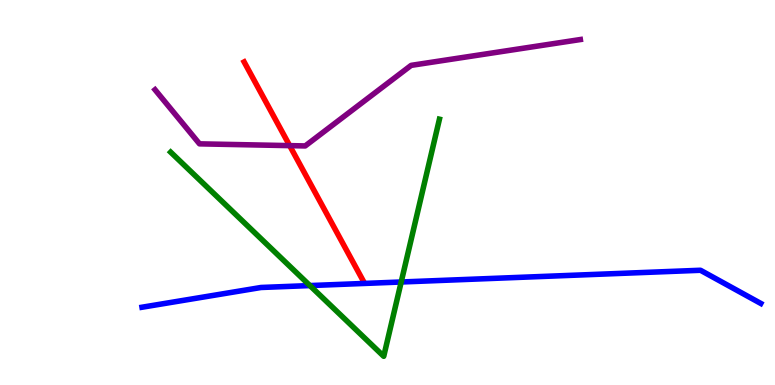[{'lines': ['blue', 'red'], 'intersections': []}, {'lines': ['green', 'red'], 'intersections': []}, {'lines': ['purple', 'red'], 'intersections': [{'x': 3.74, 'y': 6.22}]}, {'lines': ['blue', 'green'], 'intersections': [{'x': 4.0, 'y': 2.58}, {'x': 5.18, 'y': 2.68}]}, {'lines': ['blue', 'purple'], 'intersections': []}, {'lines': ['green', 'purple'], 'intersections': []}]